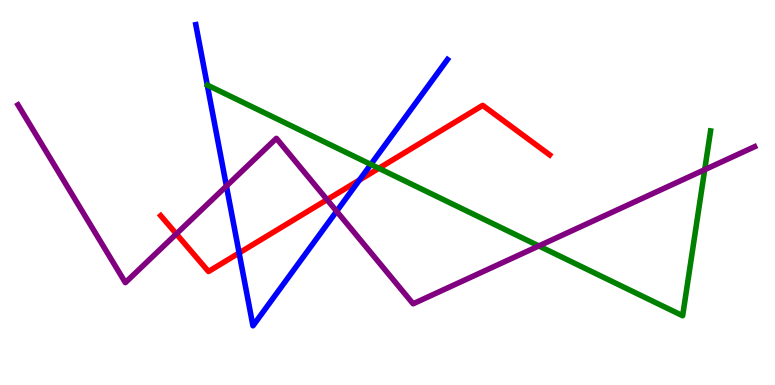[{'lines': ['blue', 'red'], 'intersections': [{'x': 3.09, 'y': 3.43}, {'x': 4.64, 'y': 5.32}]}, {'lines': ['green', 'red'], 'intersections': [{'x': 4.89, 'y': 5.63}]}, {'lines': ['purple', 'red'], 'intersections': [{'x': 2.28, 'y': 3.92}, {'x': 4.22, 'y': 4.81}]}, {'lines': ['blue', 'green'], 'intersections': [{'x': 4.79, 'y': 5.73}]}, {'lines': ['blue', 'purple'], 'intersections': [{'x': 2.92, 'y': 5.17}, {'x': 4.34, 'y': 4.51}]}, {'lines': ['green', 'purple'], 'intersections': [{'x': 6.95, 'y': 3.61}, {'x': 9.09, 'y': 5.59}]}]